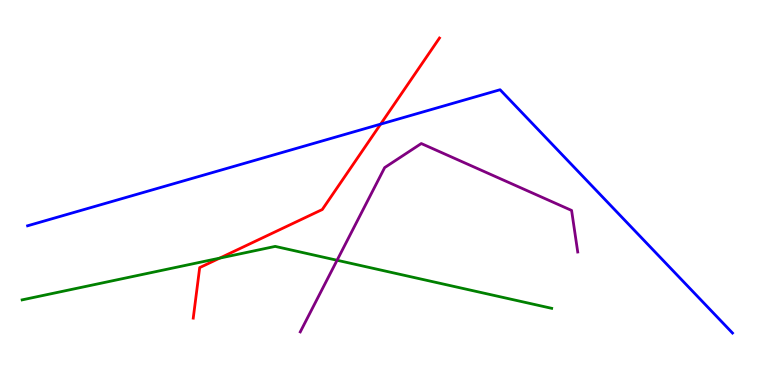[{'lines': ['blue', 'red'], 'intersections': [{'x': 4.91, 'y': 6.78}]}, {'lines': ['green', 'red'], 'intersections': [{'x': 2.83, 'y': 3.3}]}, {'lines': ['purple', 'red'], 'intersections': []}, {'lines': ['blue', 'green'], 'intersections': []}, {'lines': ['blue', 'purple'], 'intersections': []}, {'lines': ['green', 'purple'], 'intersections': [{'x': 4.35, 'y': 3.24}]}]